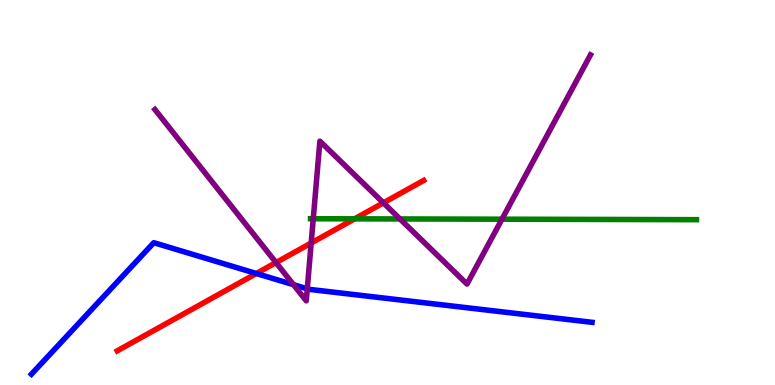[{'lines': ['blue', 'red'], 'intersections': [{'x': 3.31, 'y': 2.9}]}, {'lines': ['green', 'red'], 'intersections': [{'x': 4.58, 'y': 4.32}]}, {'lines': ['purple', 'red'], 'intersections': [{'x': 3.56, 'y': 3.18}, {'x': 4.02, 'y': 3.69}, {'x': 4.95, 'y': 4.73}]}, {'lines': ['blue', 'green'], 'intersections': []}, {'lines': ['blue', 'purple'], 'intersections': [{'x': 3.79, 'y': 2.61}, {'x': 3.96, 'y': 2.5}]}, {'lines': ['green', 'purple'], 'intersections': [{'x': 4.04, 'y': 4.32}, {'x': 5.16, 'y': 4.31}, {'x': 6.48, 'y': 4.31}]}]